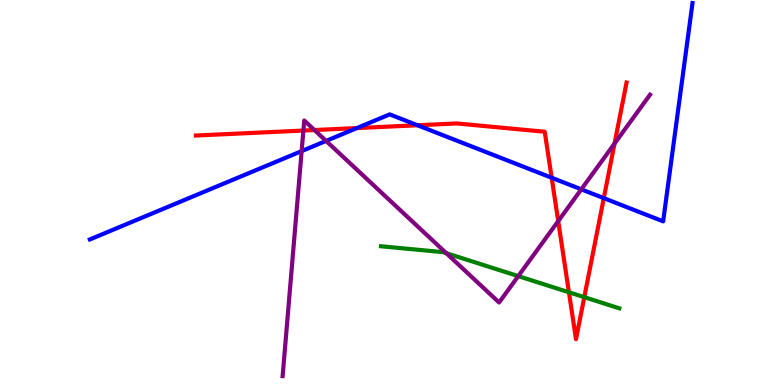[{'lines': ['blue', 'red'], 'intersections': [{'x': 4.6, 'y': 6.67}, {'x': 5.39, 'y': 6.75}, {'x': 7.12, 'y': 5.38}, {'x': 7.79, 'y': 4.85}]}, {'lines': ['green', 'red'], 'intersections': [{'x': 7.34, 'y': 2.41}, {'x': 7.54, 'y': 2.28}]}, {'lines': ['purple', 'red'], 'intersections': [{'x': 3.91, 'y': 6.61}, {'x': 4.06, 'y': 6.62}, {'x': 7.2, 'y': 4.26}, {'x': 7.93, 'y': 6.27}]}, {'lines': ['blue', 'green'], 'intersections': []}, {'lines': ['blue', 'purple'], 'intersections': [{'x': 3.89, 'y': 6.08}, {'x': 4.21, 'y': 6.34}, {'x': 7.5, 'y': 5.08}]}, {'lines': ['green', 'purple'], 'intersections': [{'x': 5.76, 'y': 3.42}, {'x': 6.69, 'y': 2.83}]}]